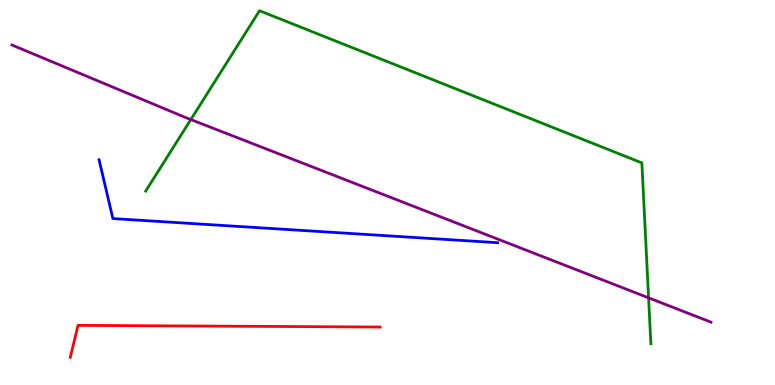[{'lines': ['blue', 'red'], 'intersections': []}, {'lines': ['green', 'red'], 'intersections': []}, {'lines': ['purple', 'red'], 'intersections': []}, {'lines': ['blue', 'green'], 'intersections': []}, {'lines': ['blue', 'purple'], 'intersections': []}, {'lines': ['green', 'purple'], 'intersections': [{'x': 2.46, 'y': 6.89}, {'x': 8.37, 'y': 2.26}]}]